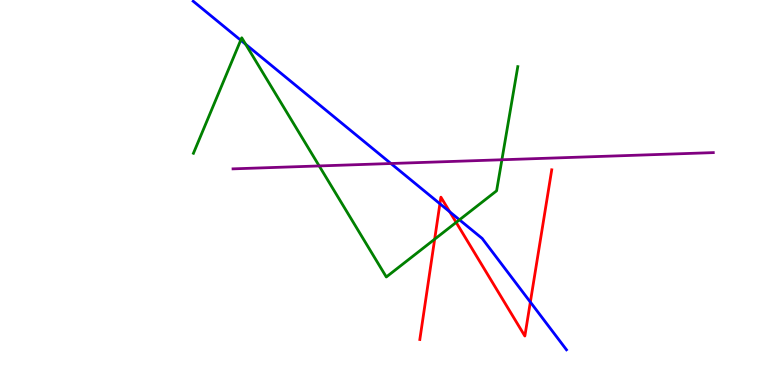[{'lines': ['blue', 'red'], 'intersections': [{'x': 5.68, 'y': 4.71}, {'x': 5.8, 'y': 4.5}, {'x': 6.84, 'y': 2.15}]}, {'lines': ['green', 'red'], 'intersections': [{'x': 5.61, 'y': 3.79}, {'x': 5.89, 'y': 4.22}]}, {'lines': ['purple', 'red'], 'intersections': []}, {'lines': ['blue', 'green'], 'intersections': [{'x': 3.11, 'y': 8.96}, {'x': 3.17, 'y': 8.85}, {'x': 5.93, 'y': 4.29}]}, {'lines': ['blue', 'purple'], 'intersections': [{'x': 5.04, 'y': 5.75}]}, {'lines': ['green', 'purple'], 'intersections': [{'x': 4.12, 'y': 5.69}, {'x': 6.48, 'y': 5.85}]}]